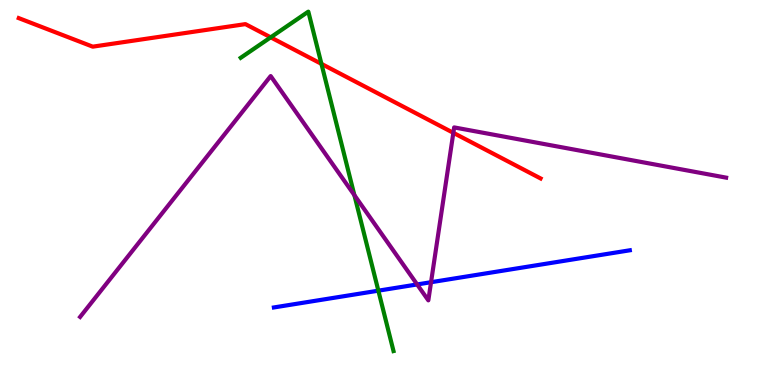[{'lines': ['blue', 'red'], 'intersections': []}, {'lines': ['green', 'red'], 'intersections': [{'x': 3.49, 'y': 9.03}, {'x': 4.15, 'y': 8.34}]}, {'lines': ['purple', 'red'], 'intersections': [{'x': 5.85, 'y': 6.55}]}, {'lines': ['blue', 'green'], 'intersections': [{'x': 4.88, 'y': 2.45}]}, {'lines': ['blue', 'purple'], 'intersections': [{'x': 5.38, 'y': 2.61}, {'x': 5.56, 'y': 2.67}]}, {'lines': ['green', 'purple'], 'intersections': [{'x': 4.57, 'y': 4.93}]}]